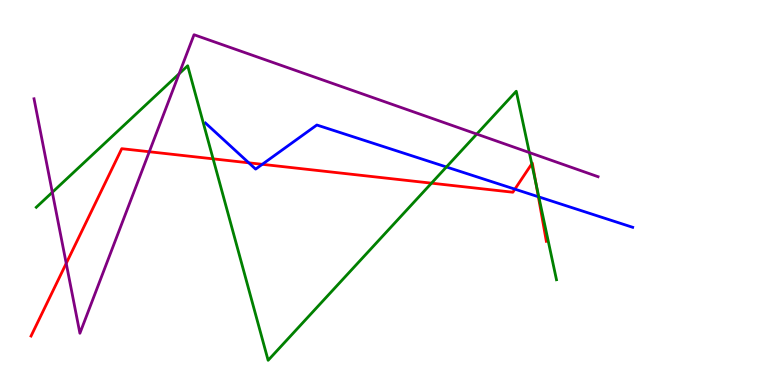[{'lines': ['blue', 'red'], 'intersections': [{'x': 3.21, 'y': 5.77}, {'x': 3.38, 'y': 5.73}, {'x': 6.64, 'y': 5.09}, {'x': 6.95, 'y': 4.89}]}, {'lines': ['green', 'red'], 'intersections': [{'x': 2.75, 'y': 5.87}, {'x': 5.57, 'y': 5.24}, {'x': 6.86, 'y': 5.74}, {'x': 6.92, 'y': 5.22}]}, {'lines': ['purple', 'red'], 'intersections': [{'x': 0.854, 'y': 3.16}, {'x': 1.93, 'y': 6.06}]}, {'lines': ['blue', 'green'], 'intersections': [{'x': 5.76, 'y': 5.66}, {'x': 6.95, 'y': 4.89}]}, {'lines': ['blue', 'purple'], 'intersections': []}, {'lines': ['green', 'purple'], 'intersections': [{'x': 0.675, 'y': 5.01}, {'x': 2.31, 'y': 8.08}, {'x': 6.15, 'y': 6.52}, {'x': 6.83, 'y': 6.04}]}]